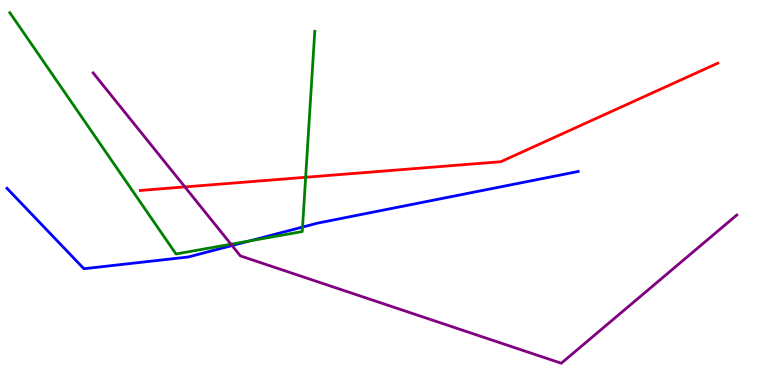[{'lines': ['blue', 'red'], 'intersections': []}, {'lines': ['green', 'red'], 'intersections': [{'x': 3.94, 'y': 5.4}]}, {'lines': ['purple', 'red'], 'intersections': [{'x': 2.39, 'y': 5.15}]}, {'lines': ['blue', 'green'], 'intersections': [{'x': 3.22, 'y': 3.74}, {'x': 3.9, 'y': 4.1}]}, {'lines': ['blue', 'purple'], 'intersections': [{'x': 2.99, 'y': 3.62}]}, {'lines': ['green', 'purple'], 'intersections': [{'x': 2.98, 'y': 3.66}]}]